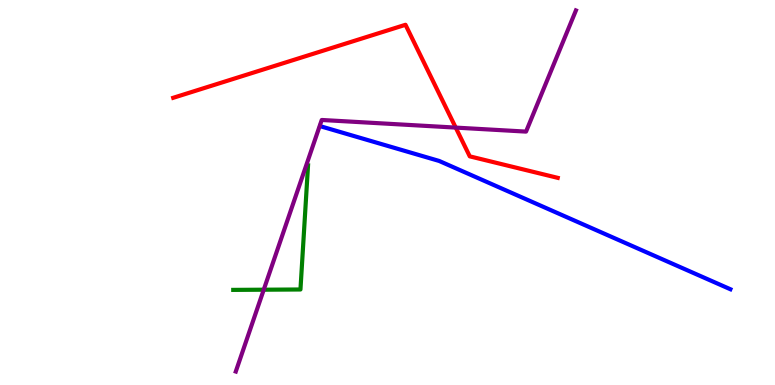[{'lines': ['blue', 'red'], 'intersections': []}, {'lines': ['green', 'red'], 'intersections': []}, {'lines': ['purple', 'red'], 'intersections': [{'x': 5.88, 'y': 6.69}]}, {'lines': ['blue', 'green'], 'intersections': []}, {'lines': ['blue', 'purple'], 'intersections': []}, {'lines': ['green', 'purple'], 'intersections': [{'x': 3.4, 'y': 2.48}]}]